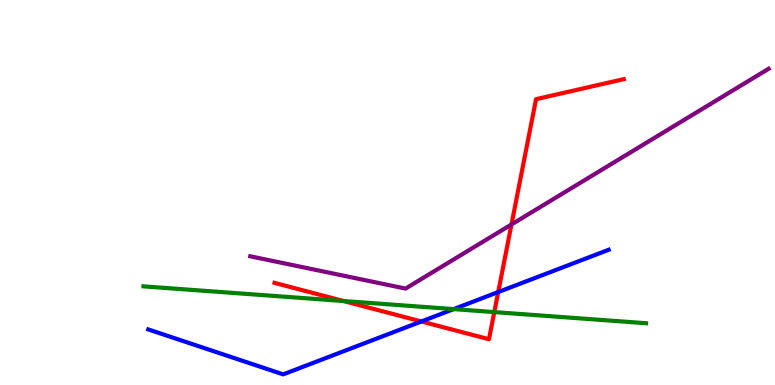[{'lines': ['blue', 'red'], 'intersections': [{'x': 5.44, 'y': 1.65}, {'x': 6.43, 'y': 2.41}]}, {'lines': ['green', 'red'], 'intersections': [{'x': 4.43, 'y': 2.18}, {'x': 6.38, 'y': 1.89}]}, {'lines': ['purple', 'red'], 'intersections': [{'x': 6.6, 'y': 4.17}]}, {'lines': ['blue', 'green'], 'intersections': [{'x': 5.85, 'y': 1.97}]}, {'lines': ['blue', 'purple'], 'intersections': []}, {'lines': ['green', 'purple'], 'intersections': []}]